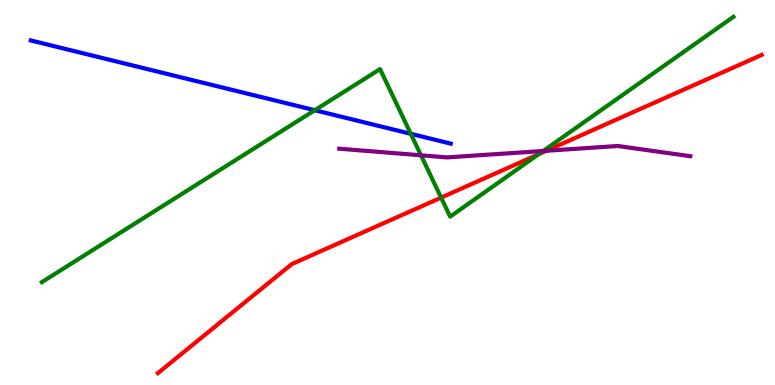[{'lines': ['blue', 'red'], 'intersections': []}, {'lines': ['green', 'red'], 'intersections': [{'x': 5.69, 'y': 4.87}, {'x': 6.95, 'y': 5.99}]}, {'lines': ['purple', 'red'], 'intersections': [{'x': 7.05, 'y': 6.08}]}, {'lines': ['blue', 'green'], 'intersections': [{'x': 4.06, 'y': 7.14}, {'x': 5.3, 'y': 6.52}]}, {'lines': ['blue', 'purple'], 'intersections': []}, {'lines': ['green', 'purple'], 'intersections': [{'x': 5.43, 'y': 5.97}, {'x': 7.01, 'y': 6.08}]}]